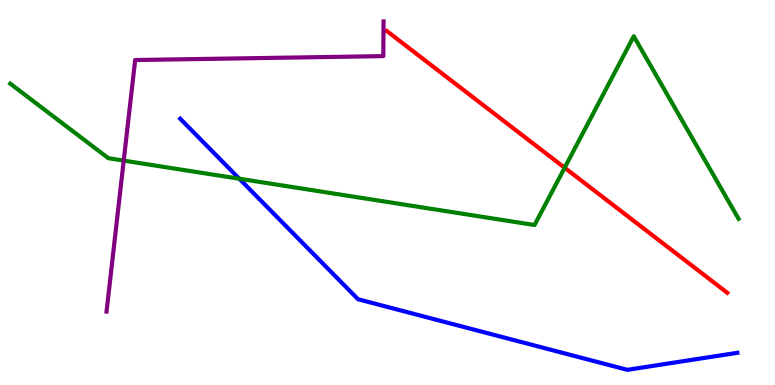[{'lines': ['blue', 'red'], 'intersections': []}, {'lines': ['green', 'red'], 'intersections': [{'x': 7.29, 'y': 5.64}]}, {'lines': ['purple', 'red'], 'intersections': []}, {'lines': ['blue', 'green'], 'intersections': [{'x': 3.09, 'y': 5.36}]}, {'lines': ['blue', 'purple'], 'intersections': []}, {'lines': ['green', 'purple'], 'intersections': [{'x': 1.6, 'y': 5.83}]}]